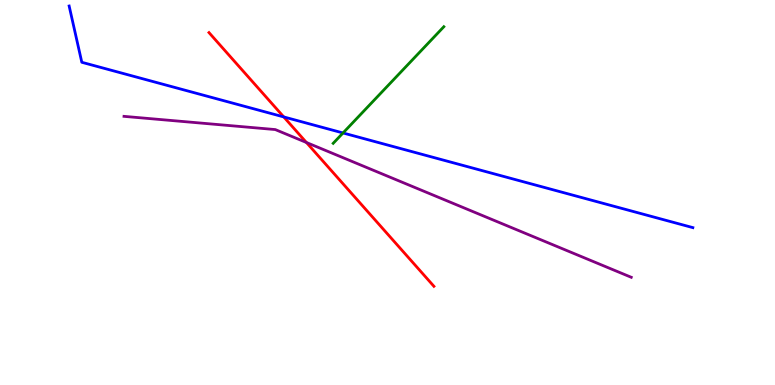[{'lines': ['blue', 'red'], 'intersections': [{'x': 3.66, 'y': 6.96}]}, {'lines': ['green', 'red'], 'intersections': []}, {'lines': ['purple', 'red'], 'intersections': [{'x': 3.95, 'y': 6.3}]}, {'lines': ['blue', 'green'], 'intersections': [{'x': 4.43, 'y': 6.55}]}, {'lines': ['blue', 'purple'], 'intersections': []}, {'lines': ['green', 'purple'], 'intersections': []}]